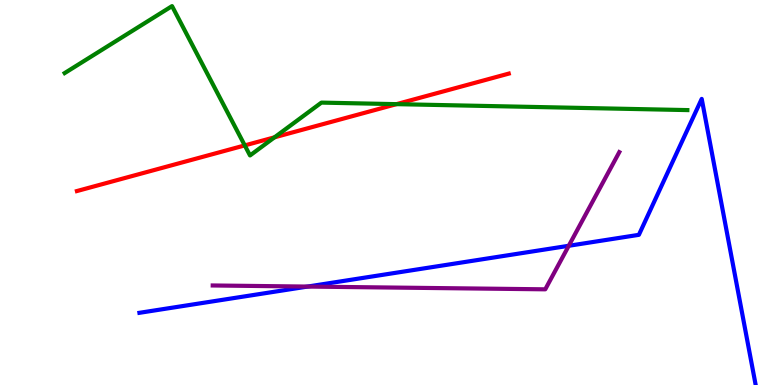[{'lines': ['blue', 'red'], 'intersections': []}, {'lines': ['green', 'red'], 'intersections': [{'x': 3.16, 'y': 6.22}, {'x': 3.54, 'y': 6.43}, {'x': 5.12, 'y': 7.29}]}, {'lines': ['purple', 'red'], 'intersections': []}, {'lines': ['blue', 'green'], 'intersections': []}, {'lines': ['blue', 'purple'], 'intersections': [{'x': 3.97, 'y': 2.56}, {'x': 7.34, 'y': 3.62}]}, {'lines': ['green', 'purple'], 'intersections': []}]